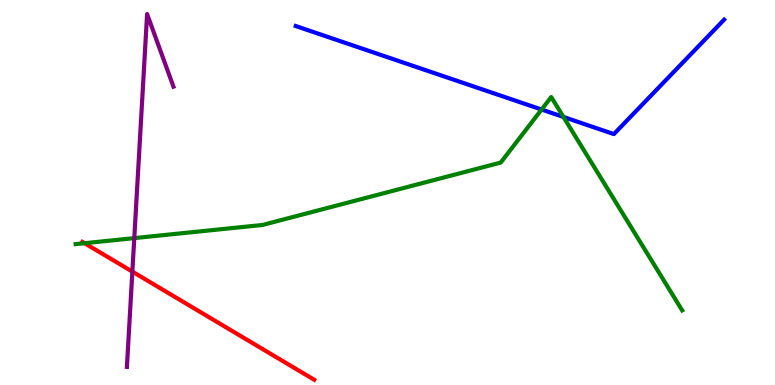[{'lines': ['blue', 'red'], 'intersections': []}, {'lines': ['green', 'red'], 'intersections': [{'x': 1.09, 'y': 3.68}]}, {'lines': ['purple', 'red'], 'intersections': [{'x': 1.71, 'y': 2.94}]}, {'lines': ['blue', 'green'], 'intersections': [{'x': 6.99, 'y': 7.15}, {'x': 7.27, 'y': 6.96}]}, {'lines': ['blue', 'purple'], 'intersections': []}, {'lines': ['green', 'purple'], 'intersections': [{'x': 1.73, 'y': 3.82}]}]